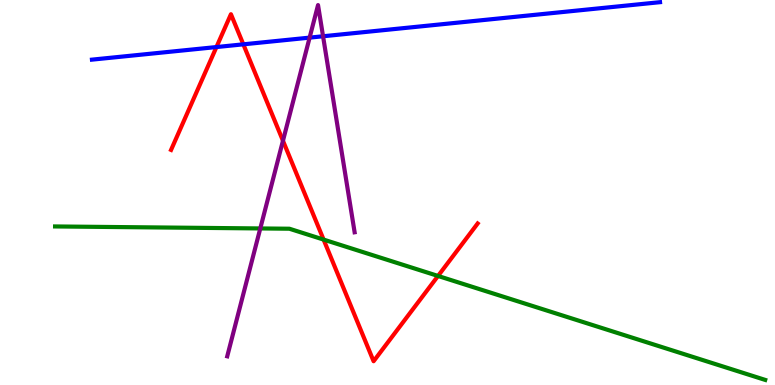[{'lines': ['blue', 'red'], 'intersections': [{'x': 2.79, 'y': 8.78}, {'x': 3.14, 'y': 8.85}]}, {'lines': ['green', 'red'], 'intersections': [{'x': 4.18, 'y': 3.78}, {'x': 5.65, 'y': 2.83}]}, {'lines': ['purple', 'red'], 'intersections': [{'x': 3.65, 'y': 6.34}]}, {'lines': ['blue', 'green'], 'intersections': []}, {'lines': ['blue', 'purple'], 'intersections': [{'x': 4.0, 'y': 9.02}, {'x': 4.17, 'y': 9.06}]}, {'lines': ['green', 'purple'], 'intersections': [{'x': 3.36, 'y': 4.07}]}]